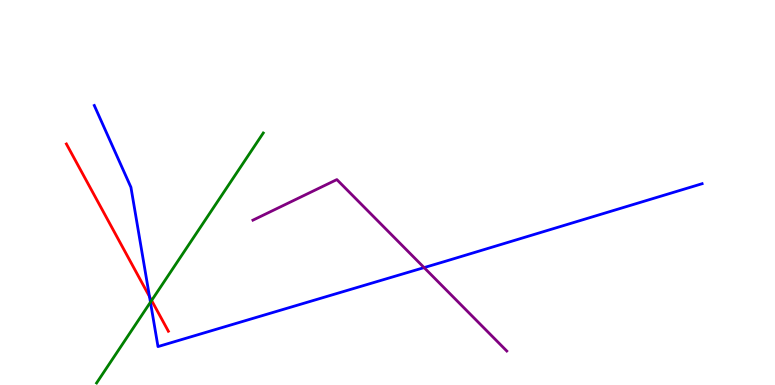[{'lines': ['blue', 'red'], 'intersections': [{'x': 1.93, 'y': 2.3}]}, {'lines': ['green', 'red'], 'intersections': [{'x': 1.96, 'y': 2.2}]}, {'lines': ['purple', 'red'], 'intersections': []}, {'lines': ['blue', 'green'], 'intersections': [{'x': 1.94, 'y': 2.15}]}, {'lines': ['blue', 'purple'], 'intersections': [{'x': 5.47, 'y': 3.05}]}, {'lines': ['green', 'purple'], 'intersections': []}]